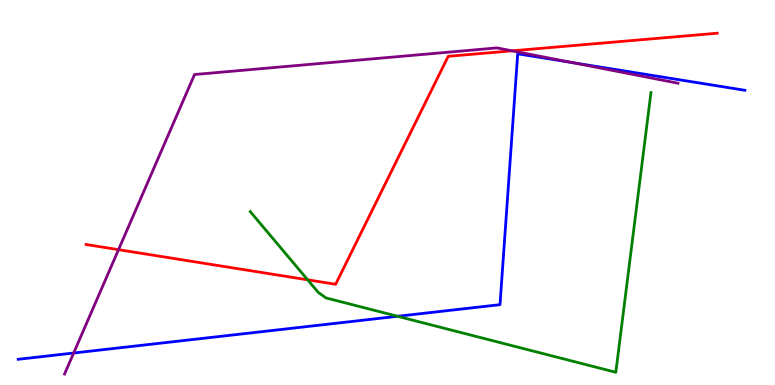[{'lines': ['blue', 'red'], 'intersections': []}, {'lines': ['green', 'red'], 'intersections': [{'x': 3.97, 'y': 2.73}]}, {'lines': ['purple', 'red'], 'intersections': [{'x': 1.53, 'y': 3.52}, {'x': 6.61, 'y': 8.68}]}, {'lines': ['blue', 'green'], 'intersections': [{'x': 5.13, 'y': 1.78}]}, {'lines': ['blue', 'purple'], 'intersections': [{'x': 0.95, 'y': 0.831}, {'x': 7.38, 'y': 8.38}]}, {'lines': ['green', 'purple'], 'intersections': []}]